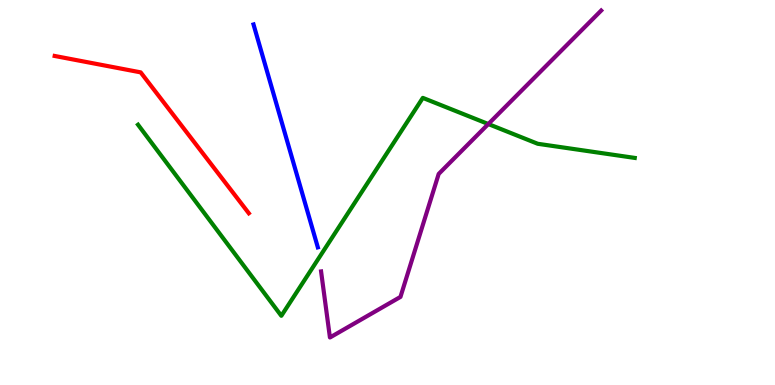[{'lines': ['blue', 'red'], 'intersections': []}, {'lines': ['green', 'red'], 'intersections': []}, {'lines': ['purple', 'red'], 'intersections': []}, {'lines': ['blue', 'green'], 'intersections': []}, {'lines': ['blue', 'purple'], 'intersections': []}, {'lines': ['green', 'purple'], 'intersections': [{'x': 6.3, 'y': 6.78}]}]